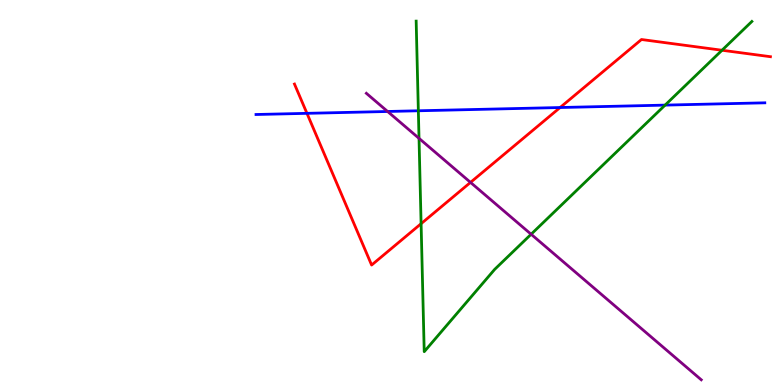[{'lines': ['blue', 'red'], 'intersections': [{'x': 3.96, 'y': 7.06}, {'x': 7.23, 'y': 7.21}]}, {'lines': ['green', 'red'], 'intersections': [{'x': 5.43, 'y': 4.19}, {'x': 9.32, 'y': 8.69}]}, {'lines': ['purple', 'red'], 'intersections': [{'x': 6.07, 'y': 5.26}]}, {'lines': ['blue', 'green'], 'intersections': [{'x': 5.4, 'y': 7.12}, {'x': 8.58, 'y': 7.27}]}, {'lines': ['blue', 'purple'], 'intersections': [{'x': 5.0, 'y': 7.1}]}, {'lines': ['green', 'purple'], 'intersections': [{'x': 5.41, 'y': 6.41}, {'x': 6.85, 'y': 3.92}]}]